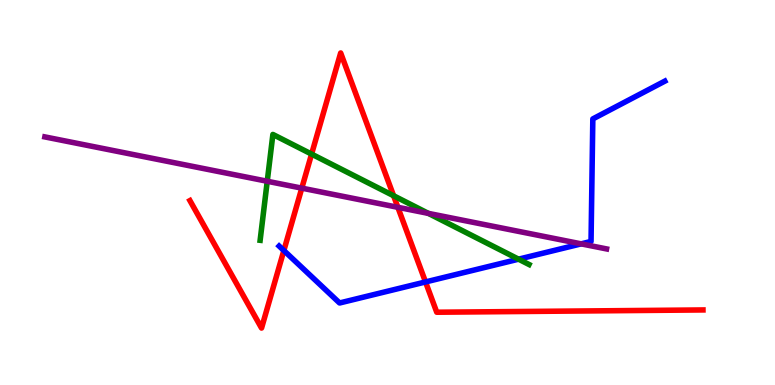[{'lines': ['blue', 'red'], 'intersections': [{'x': 3.66, 'y': 3.49}, {'x': 5.49, 'y': 2.68}]}, {'lines': ['green', 'red'], 'intersections': [{'x': 4.02, 'y': 6.0}, {'x': 5.08, 'y': 4.92}]}, {'lines': ['purple', 'red'], 'intersections': [{'x': 3.89, 'y': 5.11}, {'x': 5.13, 'y': 4.62}]}, {'lines': ['blue', 'green'], 'intersections': [{'x': 6.69, 'y': 3.27}]}, {'lines': ['blue', 'purple'], 'intersections': [{'x': 7.5, 'y': 3.67}]}, {'lines': ['green', 'purple'], 'intersections': [{'x': 3.45, 'y': 5.29}, {'x': 5.53, 'y': 4.46}]}]